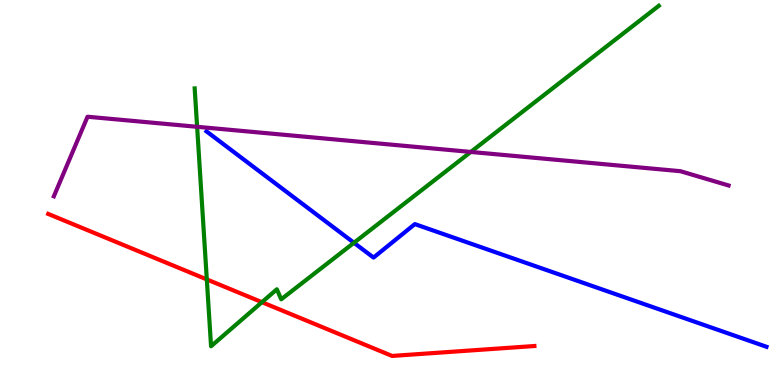[{'lines': ['blue', 'red'], 'intersections': []}, {'lines': ['green', 'red'], 'intersections': [{'x': 2.67, 'y': 2.74}, {'x': 3.38, 'y': 2.15}]}, {'lines': ['purple', 'red'], 'intersections': []}, {'lines': ['blue', 'green'], 'intersections': [{'x': 4.57, 'y': 3.69}]}, {'lines': ['blue', 'purple'], 'intersections': []}, {'lines': ['green', 'purple'], 'intersections': [{'x': 2.54, 'y': 6.71}, {'x': 6.07, 'y': 6.05}]}]